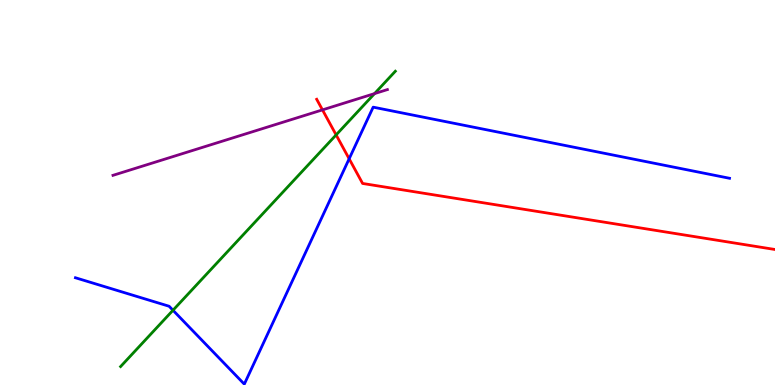[{'lines': ['blue', 'red'], 'intersections': [{'x': 4.51, 'y': 5.88}]}, {'lines': ['green', 'red'], 'intersections': [{'x': 4.34, 'y': 6.5}]}, {'lines': ['purple', 'red'], 'intersections': [{'x': 4.16, 'y': 7.15}]}, {'lines': ['blue', 'green'], 'intersections': [{'x': 2.23, 'y': 1.94}]}, {'lines': ['blue', 'purple'], 'intersections': []}, {'lines': ['green', 'purple'], 'intersections': [{'x': 4.83, 'y': 7.57}]}]